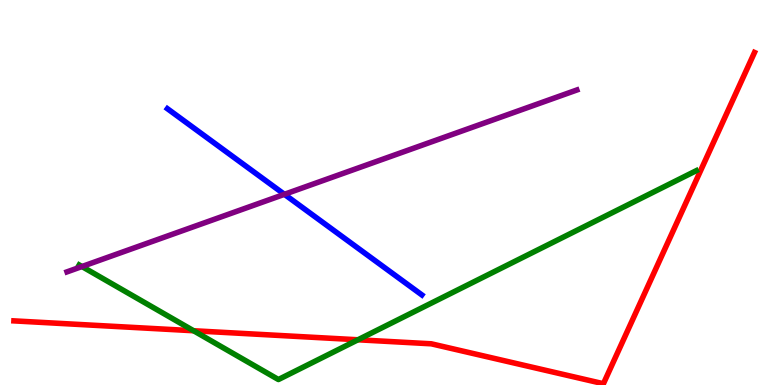[{'lines': ['blue', 'red'], 'intersections': []}, {'lines': ['green', 'red'], 'intersections': [{'x': 2.5, 'y': 1.41}, {'x': 4.62, 'y': 1.17}]}, {'lines': ['purple', 'red'], 'intersections': []}, {'lines': ['blue', 'green'], 'intersections': []}, {'lines': ['blue', 'purple'], 'intersections': [{'x': 3.67, 'y': 4.95}]}, {'lines': ['green', 'purple'], 'intersections': [{'x': 1.06, 'y': 3.08}]}]